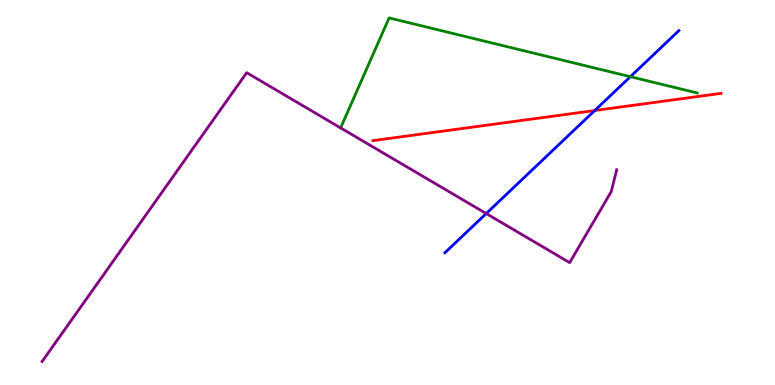[{'lines': ['blue', 'red'], 'intersections': [{'x': 7.67, 'y': 7.13}]}, {'lines': ['green', 'red'], 'intersections': []}, {'lines': ['purple', 'red'], 'intersections': []}, {'lines': ['blue', 'green'], 'intersections': [{'x': 8.13, 'y': 8.01}]}, {'lines': ['blue', 'purple'], 'intersections': [{'x': 6.27, 'y': 4.45}]}, {'lines': ['green', 'purple'], 'intersections': [{'x': 4.39, 'y': 6.68}]}]